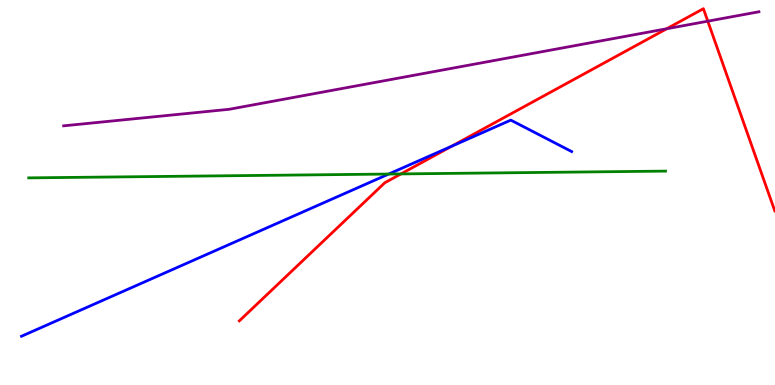[{'lines': ['blue', 'red'], 'intersections': [{'x': 5.83, 'y': 6.2}]}, {'lines': ['green', 'red'], 'intersections': [{'x': 5.17, 'y': 5.48}]}, {'lines': ['purple', 'red'], 'intersections': [{'x': 8.6, 'y': 9.25}, {'x': 9.13, 'y': 9.45}]}, {'lines': ['blue', 'green'], 'intersections': [{'x': 5.02, 'y': 5.48}]}, {'lines': ['blue', 'purple'], 'intersections': []}, {'lines': ['green', 'purple'], 'intersections': []}]